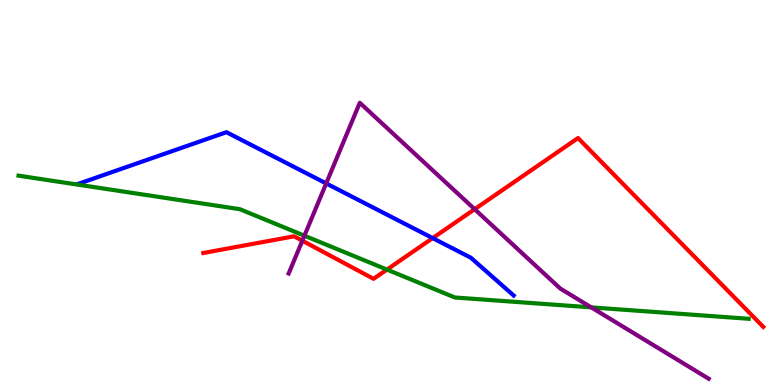[{'lines': ['blue', 'red'], 'intersections': [{'x': 5.58, 'y': 3.82}]}, {'lines': ['green', 'red'], 'intersections': [{'x': 4.99, 'y': 3.0}]}, {'lines': ['purple', 'red'], 'intersections': [{'x': 3.9, 'y': 3.75}, {'x': 6.12, 'y': 4.57}]}, {'lines': ['blue', 'green'], 'intersections': []}, {'lines': ['blue', 'purple'], 'intersections': [{'x': 4.21, 'y': 5.24}]}, {'lines': ['green', 'purple'], 'intersections': [{'x': 3.93, 'y': 3.88}, {'x': 7.63, 'y': 2.02}]}]